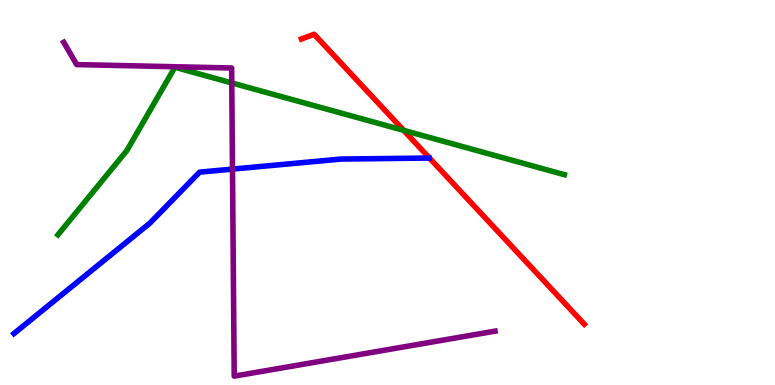[{'lines': ['blue', 'red'], 'intersections': []}, {'lines': ['green', 'red'], 'intersections': [{'x': 5.21, 'y': 6.61}]}, {'lines': ['purple', 'red'], 'intersections': []}, {'lines': ['blue', 'green'], 'intersections': []}, {'lines': ['blue', 'purple'], 'intersections': [{'x': 3.0, 'y': 5.61}]}, {'lines': ['green', 'purple'], 'intersections': [{'x': 2.99, 'y': 7.85}]}]